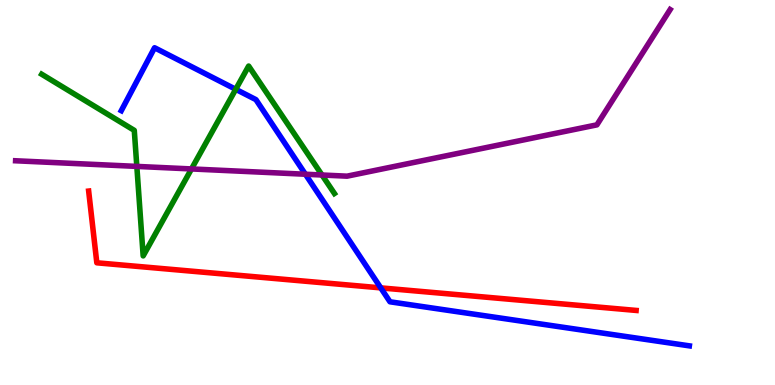[{'lines': ['blue', 'red'], 'intersections': [{'x': 4.91, 'y': 2.52}]}, {'lines': ['green', 'red'], 'intersections': []}, {'lines': ['purple', 'red'], 'intersections': []}, {'lines': ['blue', 'green'], 'intersections': [{'x': 3.04, 'y': 7.68}]}, {'lines': ['blue', 'purple'], 'intersections': [{'x': 3.94, 'y': 5.47}]}, {'lines': ['green', 'purple'], 'intersections': [{'x': 1.77, 'y': 5.68}, {'x': 2.47, 'y': 5.61}, {'x': 4.15, 'y': 5.45}]}]